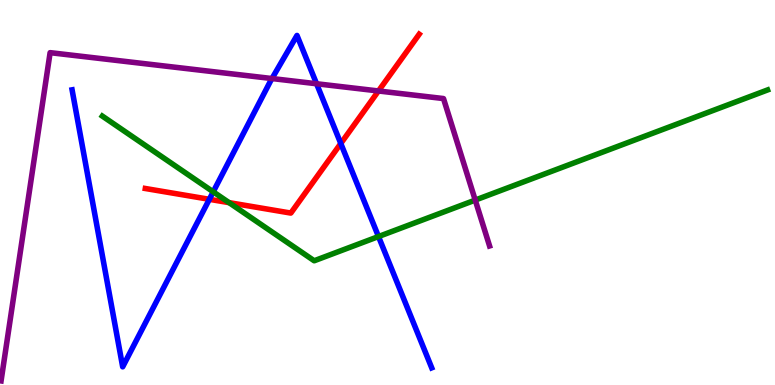[{'lines': ['blue', 'red'], 'intersections': [{'x': 2.7, 'y': 4.82}, {'x': 4.4, 'y': 6.27}]}, {'lines': ['green', 'red'], 'intersections': [{'x': 2.96, 'y': 4.74}]}, {'lines': ['purple', 'red'], 'intersections': [{'x': 4.88, 'y': 7.64}]}, {'lines': ['blue', 'green'], 'intersections': [{'x': 2.75, 'y': 5.02}, {'x': 4.88, 'y': 3.86}]}, {'lines': ['blue', 'purple'], 'intersections': [{'x': 3.51, 'y': 7.96}, {'x': 4.08, 'y': 7.82}]}, {'lines': ['green', 'purple'], 'intersections': [{'x': 6.13, 'y': 4.8}]}]